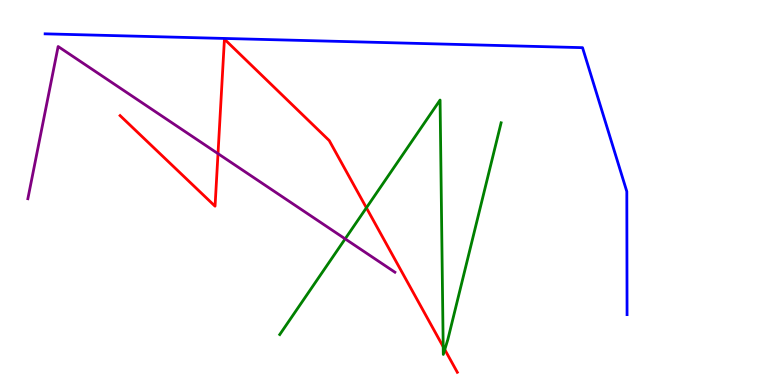[{'lines': ['blue', 'red'], 'intersections': []}, {'lines': ['green', 'red'], 'intersections': [{'x': 4.73, 'y': 4.6}, {'x': 5.72, 'y': 0.994}, {'x': 5.74, 'y': 0.92}]}, {'lines': ['purple', 'red'], 'intersections': [{'x': 2.81, 'y': 6.01}]}, {'lines': ['blue', 'green'], 'intersections': []}, {'lines': ['blue', 'purple'], 'intersections': []}, {'lines': ['green', 'purple'], 'intersections': [{'x': 4.45, 'y': 3.8}]}]